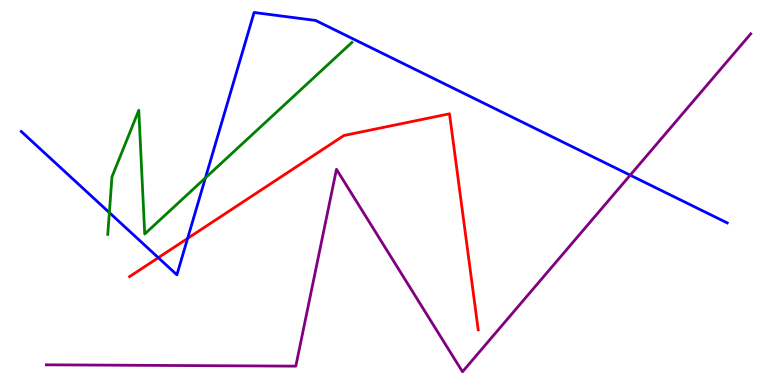[{'lines': ['blue', 'red'], 'intersections': [{'x': 2.04, 'y': 3.31}, {'x': 2.42, 'y': 3.81}]}, {'lines': ['green', 'red'], 'intersections': []}, {'lines': ['purple', 'red'], 'intersections': []}, {'lines': ['blue', 'green'], 'intersections': [{'x': 1.41, 'y': 4.48}, {'x': 2.65, 'y': 5.38}]}, {'lines': ['blue', 'purple'], 'intersections': [{'x': 8.13, 'y': 5.45}]}, {'lines': ['green', 'purple'], 'intersections': []}]